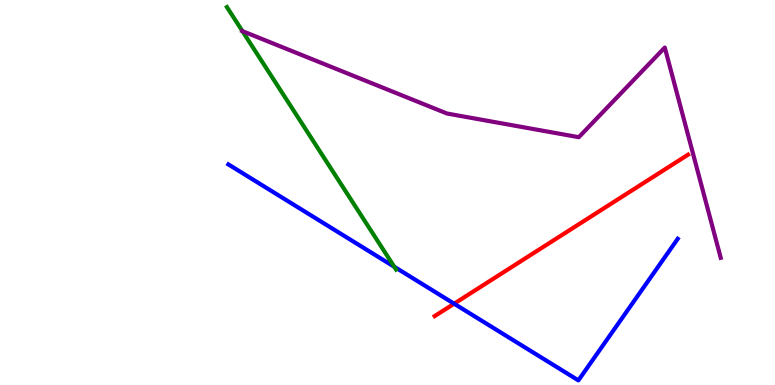[{'lines': ['blue', 'red'], 'intersections': [{'x': 5.86, 'y': 2.11}]}, {'lines': ['green', 'red'], 'intersections': []}, {'lines': ['purple', 'red'], 'intersections': []}, {'lines': ['blue', 'green'], 'intersections': [{'x': 5.09, 'y': 3.07}]}, {'lines': ['blue', 'purple'], 'intersections': []}, {'lines': ['green', 'purple'], 'intersections': [{'x': 3.13, 'y': 9.19}]}]